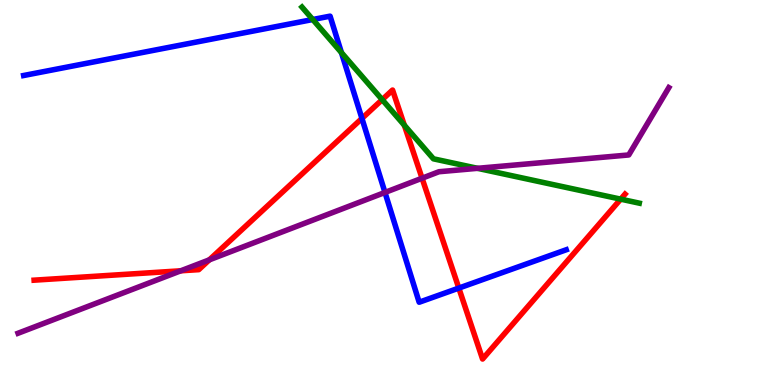[{'lines': ['blue', 'red'], 'intersections': [{'x': 4.67, 'y': 6.92}, {'x': 5.92, 'y': 2.52}]}, {'lines': ['green', 'red'], 'intersections': [{'x': 4.93, 'y': 7.41}, {'x': 5.22, 'y': 6.75}, {'x': 8.01, 'y': 4.83}]}, {'lines': ['purple', 'red'], 'intersections': [{'x': 2.33, 'y': 2.97}, {'x': 2.7, 'y': 3.25}, {'x': 5.45, 'y': 5.37}]}, {'lines': ['blue', 'green'], 'intersections': [{'x': 4.04, 'y': 9.49}, {'x': 4.41, 'y': 8.63}]}, {'lines': ['blue', 'purple'], 'intersections': [{'x': 4.97, 'y': 5.0}]}, {'lines': ['green', 'purple'], 'intersections': [{'x': 6.16, 'y': 5.63}]}]